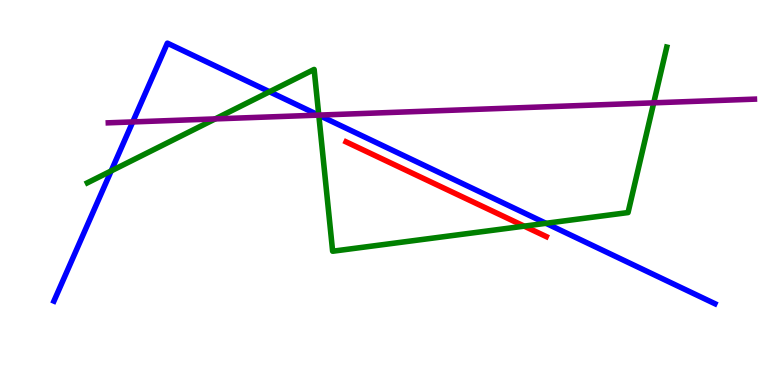[{'lines': ['blue', 'red'], 'intersections': []}, {'lines': ['green', 'red'], 'intersections': [{'x': 6.76, 'y': 4.13}]}, {'lines': ['purple', 'red'], 'intersections': []}, {'lines': ['blue', 'green'], 'intersections': [{'x': 1.43, 'y': 5.56}, {'x': 3.48, 'y': 7.62}, {'x': 4.11, 'y': 7.01}, {'x': 7.04, 'y': 4.2}]}, {'lines': ['blue', 'purple'], 'intersections': [{'x': 1.71, 'y': 6.83}, {'x': 4.11, 'y': 7.01}]}, {'lines': ['green', 'purple'], 'intersections': [{'x': 2.78, 'y': 6.91}, {'x': 4.11, 'y': 7.01}, {'x': 8.44, 'y': 7.33}]}]